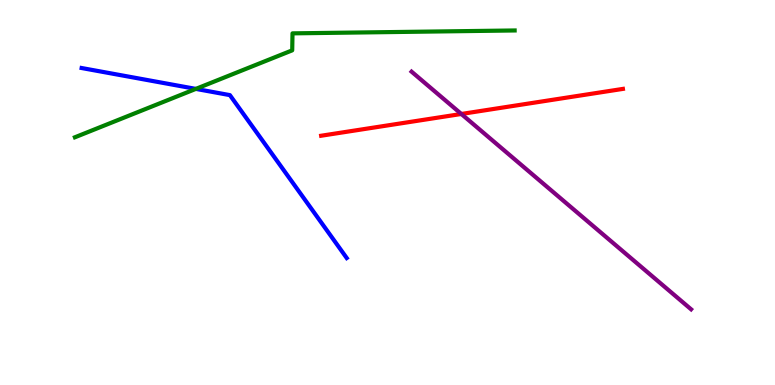[{'lines': ['blue', 'red'], 'intersections': []}, {'lines': ['green', 'red'], 'intersections': []}, {'lines': ['purple', 'red'], 'intersections': [{'x': 5.95, 'y': 7.04}]}, {'lines': ['blue', 'green'], 'intersections': [{'x': 2.53, 'y': 7.69}]}, {'lines': ['blue', 'purple'], 'intersections': []}, {'lines': ['green', 'purple'], 'intersections': []}]